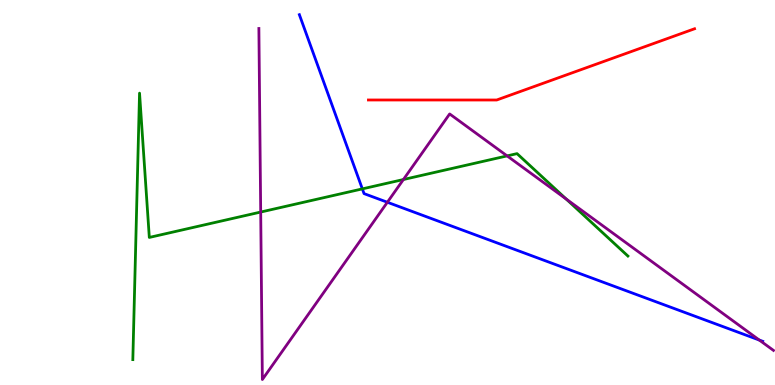[{'lines': ['blue', 'red'], 'intersections': []}, {'lines': ['green', 'red'], 'intersections': []}, {'lines': ['purple', 'red'], 'intersections': []}, {'lines': ['blue', 'green'], 'intersections': [{'x': 4.68, 'y': 5.09}]}, {'lines': ['blue', 'purple'], 'intersections': [{'x': 5.0, 'y': 4.75}, {'x': 9.8, 'y': 1.17}]}, {'lines': ['green', 'purple'], 'intersections': [{'x': 3.36, 'y': 4.49}, {'x': 5.21, 'y': 5.34}, {'x': 6.54, 'y': 5.95}, {'x': 7.31, 'y': 4.83}]}]